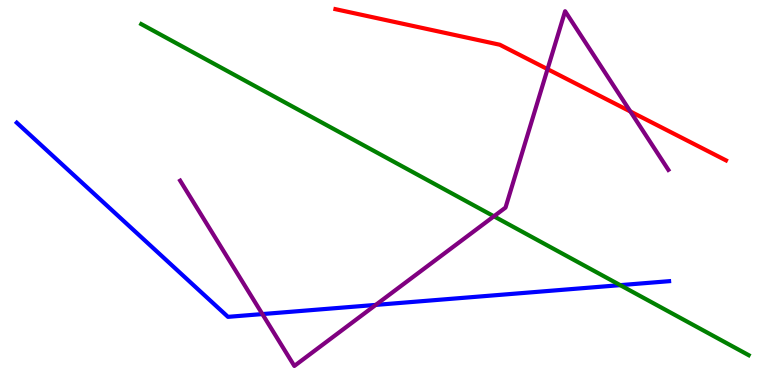[{'lines': ['blue', 'red'], 'intersections': []}, {'lines': ['green', 'red'], 'intersections': []}, {'lines': ['purple', 'red'], 'intersections': [{'x': 7.06, 'y': 8.2}, {'x': 8.13, 'y': 7.1}]}, {'lines': ['blue', 'green'], 'intersections': [{'x': 8.0, 'y': 2.59}]}, {'lines': ['blue', 'purple'], 'intersections': [{'x': 3.39, 'y': 1.84}, {'x': 4.85, 'y': 2.08}]}, {'lines': ['green', 'purple'], 'intersections': [{'x': 6.37, 'y': 4.38}]}]